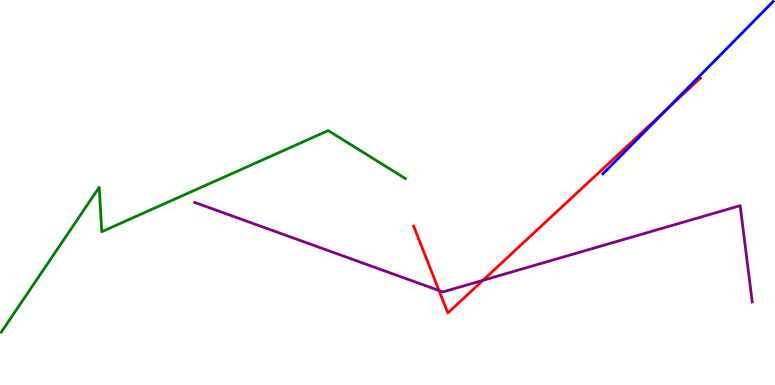[{'lines': ['blue', 'red'], 'intersections': [{'x': 8.59, 'y': 7.14}]}, {'lines': ['green', 'red'], 'intersections': []}, {'lines': ['purple', 'red'], 'intersections': [{'x': 5.66, 'y': 2.45}, {'x': 6.23, 'y': 2.72}]}, {'lines': ['blue', 'green'], 'intersections': []}, {'lines': ['blue', 'purple'], 'intersections': []}, {'lines': ['green', 'purple'], 'intersections': []}]